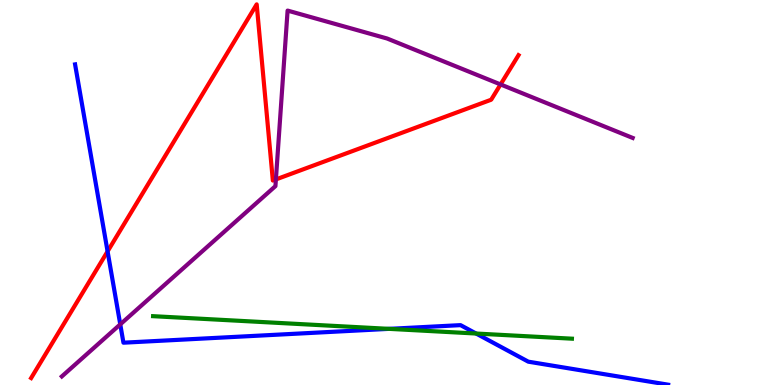[{'lines': ['blue', 'red'], 'intersections': [{'x': 1.39, 'y': 3.47}]}, {'lines': ['green', 'red'], 'intersections': []}, {'lines': ['purple', 'red'], 'intersections': [{'x': 3.56, 'y': 5.34}, {'x': 6.46, 'y': 7.81}]}, {'lines': ['blue', 'green'], 'intersections': [{'x': 5.02, 'y': 1.46}, {'x': 6.14, 'y': 1.34}]}, {'lines': ['blue', 'purple'], 'intersections': [{'x': 1.55, 'y': 1.57}]}, {'lines': ['green', 'purple'], 'intersections': []}]